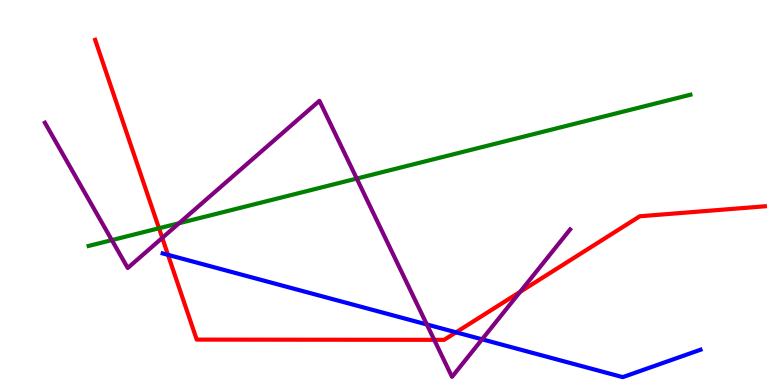[{'lines': ['blue', 'red'], 'intersections': [{'x': 2.17, 'y': 3.38}, {'x': 5.88, 'y': 1.37}]}, {'lines': ['green', 'red'], 'intersections': [{'x': 2.05, 'y': 4.07}]}, {'lines': ['purple', 'red'], 'intersections': [{'x': 2.09, 'y': 3.82}, {'x': 5.6, 'y': 1.17}, {'x': 6.71, 'y': 2.42}]}, {'lines': ['blue', 'green'], 'intersections': []}, {'lines': ['blue', 'purple'], 'intersections': [{'x': 5.51, 'y': 1.57}, {'x': 6.22, 'y': 1.19}]}, {'lines': ['green', 'purple'], 'intersections': [{'x': 1.44, 'y': 3.76}, {'x': 2.31, 'y': 4.2}, {'x': 4.6, 'y': 5.36}]}]